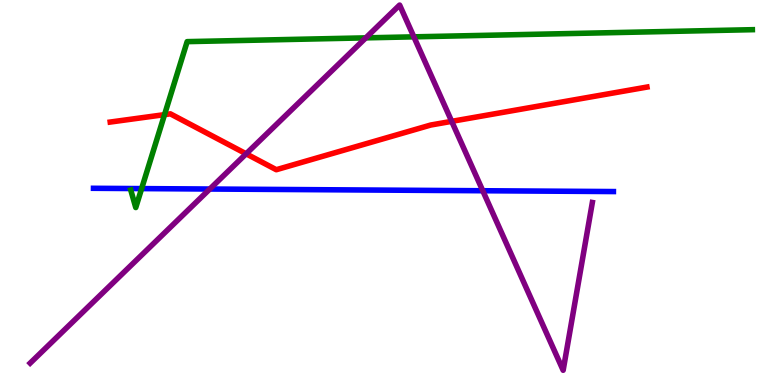[{'lines': ['blue', 'red'], 'intersections': []}, {'lines': ['green', 'red'], 'intersections': [{'x': 2.12, 'y': 7.02}]}, {'lines': ['purple', 'red'], 'intersections': [{'x': 3.18, 'y': 6.0}, {'x': 5.83, 'y': 6.85}]}, {'lines': ['blue', 'green'], 'intersections': [{'x': 1.83, 'y': 5.1}]}, {'lines': ['blue', 'purple'], 'intersections': [{'x': 2.71, 'y': 5.09}, {'x': 6.23, 'y': 5.05}]}, {'lines': ['green', 'purple'], 'intersections': [{'x': 4.72, 'y': 9.02}, {'x': 5.34, 'y': 9.04}]}]